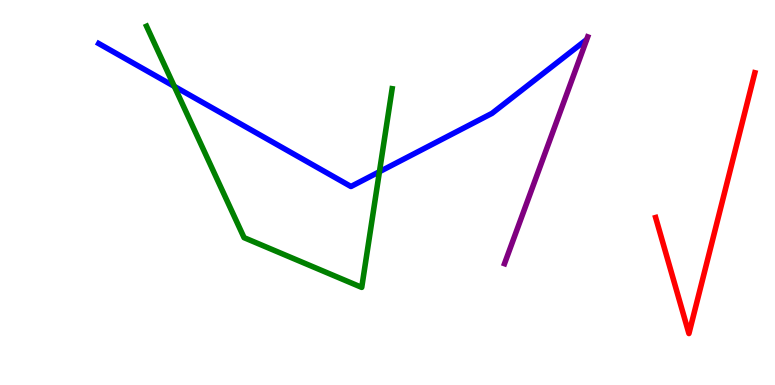[{'lines': ['blue', 'red'], 'intersections': []}, {'lines': ['green', 'red'], 'intersections': []}, {'lines': ['purple', 'red'], 'intersections': []}, {'lines': ['blue', 'green'], 'intersections': [{'x': 2.25, 'y': 7.76}, {'x': 4.9, 'y': 5.54}]}, {'lines': ['blue', 'purple'], 'intersections': []}, {'lines': ['green', 'purple'], 'intersections': []}]